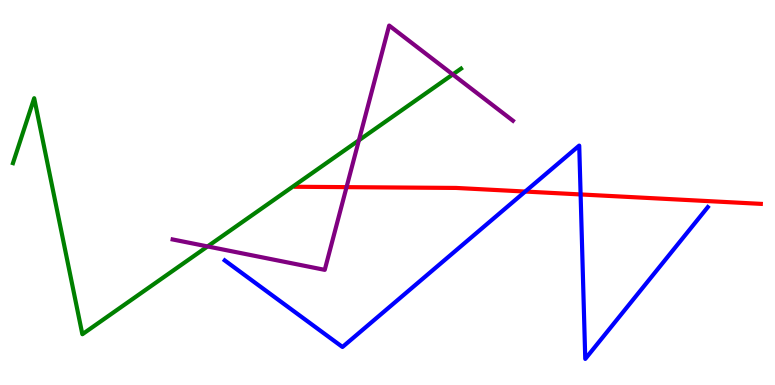[{'lines': ['blue', 'red'], 'intersections': [{'x': 6.78, 'y': 5.02}, {'x': 7.49, 'y': 4.95}]}, {'lines': ['green', 'red'], 'intersections': []}, {'lines': ['purple', 'red'], 'intersections': [{'x': 4.47, 'y': 5.14}]}, {'lines': ['blue', 'green'], 'intersections': []}, {'lines': ['blue', 'purple'], 'intersections': []}, {'lines': ['green', 'purple'], 'intersections': [{'x': 2.68, 'y': 3.6}, {'x': 4.63, 'y': 6.36}, {'x': 5.84, 'y': 8.07}]}]